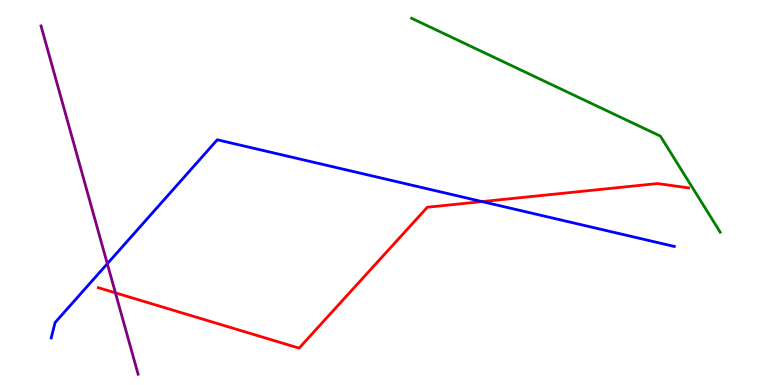[{'lines': ['blue', 'red'], 'intersections': [{'x': 6.22, 'y': 4.76}]}, {'lines': ['green', 'red'], 'intersections': []}, {'lines': ['purple', 'red'], 'intersections': [{'x': 1.49, 'y': 2.39}]}, {'lines': ['blue', 'green'], 'intersections': []}, {'lines': ['blue', 'purple'], 'intersections': [{'x': 1.38, 'y': 3.15}]}, {'lines': ['green', 'purple'], 'intersections': []}]